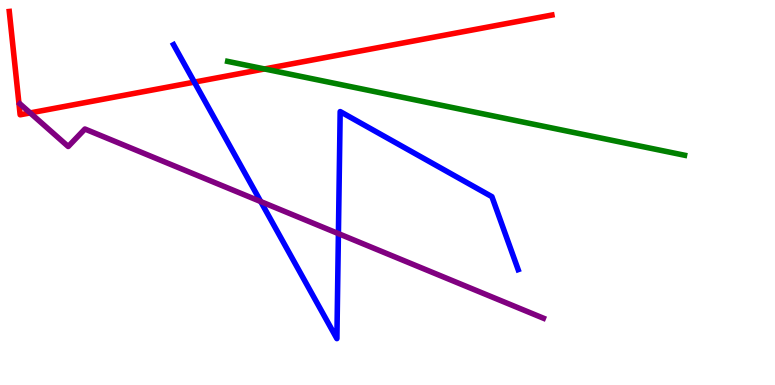[{'lines': ['blue', 'red'], 'intersections': [{'x': 2.51, 'y': 7.87}]}, {'lines': ['green', 'red'], 'intersections': [{'x': 3.41, 'y': 8.21}]}, {'lines': ['purple', 'red'], 'intersections': [{'x': 0.39, 'y': 7.07}]}, {'lines': ['blue', 'green'], 'intersections': []}, {'lines': ['blue', 'purple'], 'intersections': [{'x': 3.36, 'y': 4.76}, {'x': 4.37, 'y': 3.93}]}, {'lines': ['green', 'purple'], 'intersections': []}]